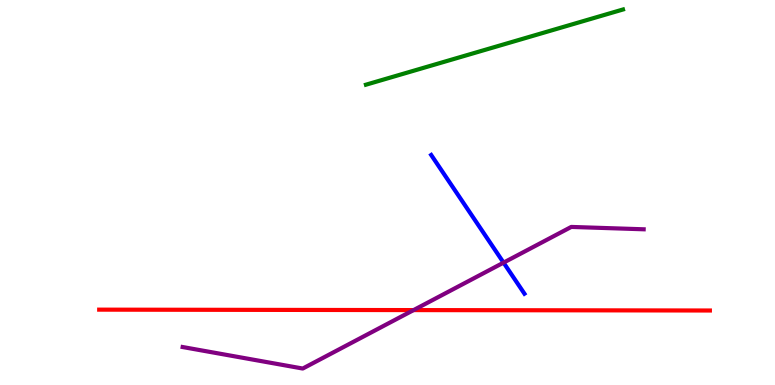[{'lines': ['blue', 'red'], 'intersections': []}, {'lines': ['green', 'red'], 'intersections': []}, {'lines': ['purple', 'red'], 'intersections': [{'x': 5.34, 'y': 1.95}]}, {'lines': ['blue', 'green'], 'intersections': []}, {'lines': ['blue', 'purple'], 'intersections': [{'x': 6.5, 'y': 3.18}]}, {'lines': ['green', 'purple'], 'intersections': []}]